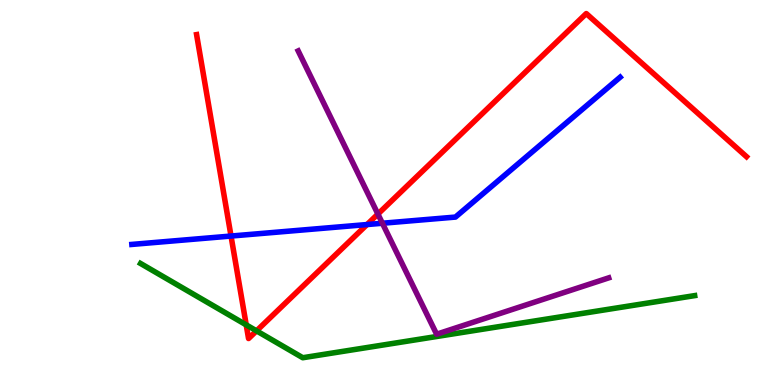[{'lines': ['blue', 'red'], 'intersections': [{'x': 2.98, 'y': 3.87}, {'x': 4.74, 'y': 4.17}]}, {'lines': ['green', 'red'], 'intersections': [{'x': 3.18, 'y': 1.56}, {'x': 3.31, 'y': 1.41}]}, {'lines': ['purple', 'red'], 'intersections': [{'x': 4.88, 'y': 4.44}]}, {'lines': ['blue', 'green'], 'intersections': []}, {'lines': ['blue', 'purple'], 'intersections': [{'x': 4.93, 'y': 4.2}]}, {'lines': ['green', 'purple'], 'intersections': []}]